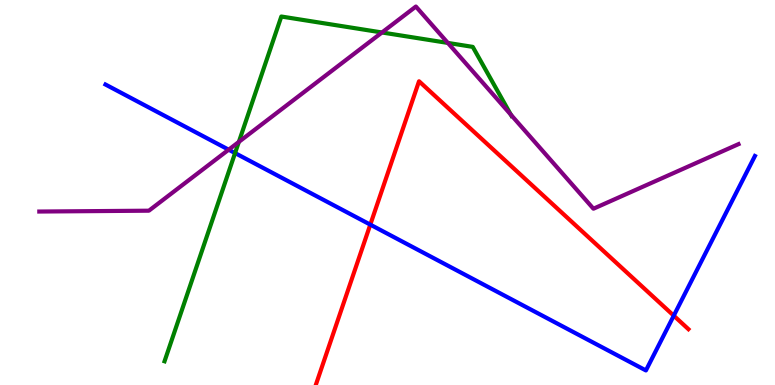[{'lines': ['blue', 'red'], 'intersections': [{'x': 4.78, 'y': 4.17}, {'x': 8.69, 'y': 1.8}]}, {'lines': ['green', 'red'], 'intersections': []}, {'lines': ['purple', 'red'], 'intersections': []}, {'lines': ['blue', 'green'], 'intersections': [{'x': 3.03, 'y': 6.02}]}, {'lines': ['blue', 'purple'], 'intersections': [{'x': 2.95, 'y': 6.11}]}, {'lines': ['green', 'purple'], 'intersections': [{'x': 3.08, 'y': 6.31}, {'x': 4.93, 'y': 9.16}, {'x': 5.78, 'y': 8.89}, {'x': 6.59, 'y': 7.02}]}]